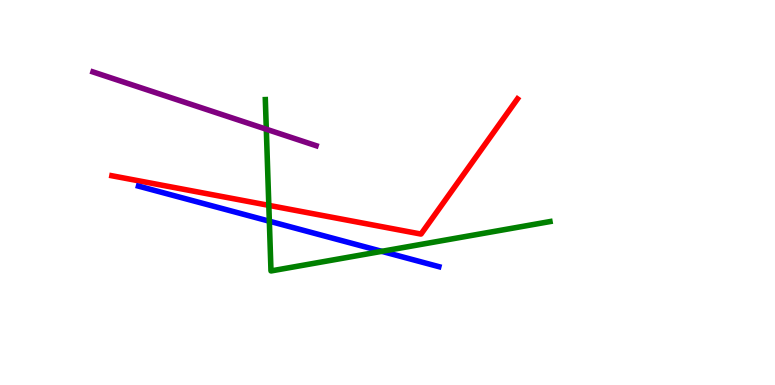[{'lines': ['blue', 'red'], 'intersections': []}, {'lines': ['green', 'red'], 'intersections': [{'x': 3.47, 'y': 4.67}]}, {'lines': ['purple', 'red'], 'intersections': []}, {'lines': ['blue', 'green'], 'intersections': [{'x': 3.48, 'y': 4.25}, {'x': 4.93, 'y': 3.47}]}, {'lines': ['blue', 'purple'], 'intersections': []}, {'lines': ['green', 'purple'], 'intersections': [{'x': 3.44, 'y': 6.64}]}]